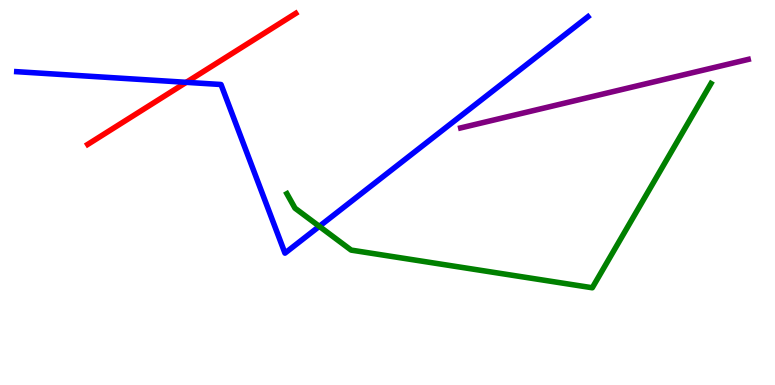[{'lines': ['blue', 'red'], 'intersections': [{'x': 2.4, 'y': 7.86}]}, {'lines': ['green', 'red'], 'intersections': []}, {'lines': ['purple', 'red'], 'intersections': []}, {'lines': ['blue', 'green'], 'intersections': [{'x': 4.12, 'y': 4.12}]}, {'lines': ['blue', 'purple'], 'intersections': []}, {'lines': ['green', 'purple'], 'intersections': []}]